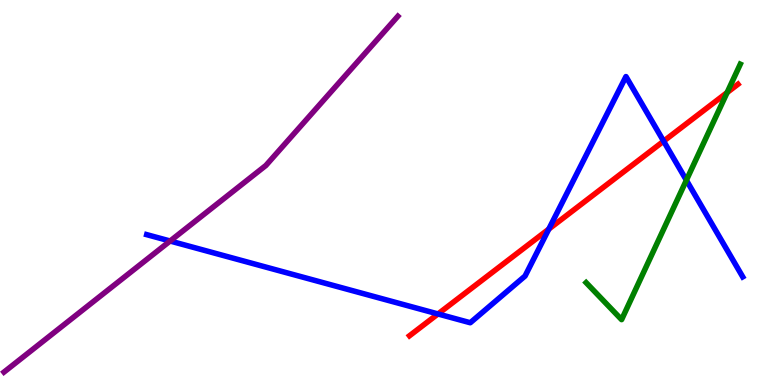[{'lines': ['blue', 'red'], 'intersections': [{'x': 5.65, 'y': 1.85}, {'x': 7.08, 'y': 4.05}, {'x': 8.56, 'y': 6.33}]}, {'lines': ['green', 'red'], 'intersections': [{'x': 9.38, 'y': 7.6}]}, {'lines': ['purple', 'red'], 'intersections': []}, {'lines': ['blue', 'green'], 'intersections': [{'x': 8.86, 'y': 5.32}]}, {'lines': ['blue', 'purple'], 'intersections': [{'x': 2.2, 'y': 3.74}]}, {'lines': ['green', 'purple'], 'intersections': []}]